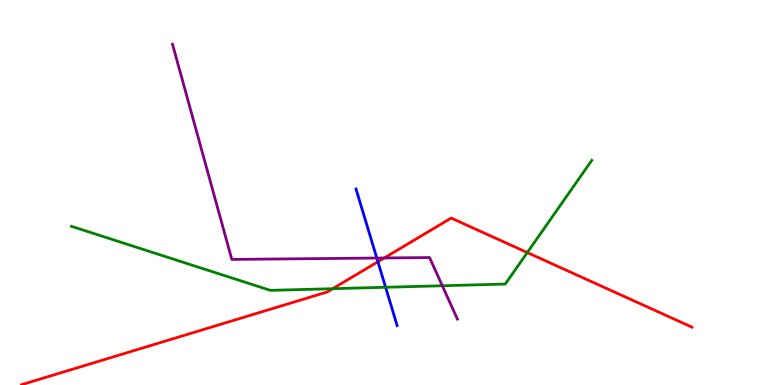[{'lines': ['blue', 'red'], 'intersections': [{'x': 4.88, 'y': 3.2}]}, {'lines': ['green', 'red'], 'intersections': [{'x': 4.29, 'y': 2.5}, {'x': 6.8, 'y': 3.44}]}, {'lines': ['purple', 'red'], 'intersections': [{'x': 4.96, 'y': 3.3}]}, {'lines': ['blue', 'green'], 'intersections': [{'x': 4.98, 'y': 2.54}]}, {'lines': ['blue', 'purple'], 'intersections': [{'x': 4.86, 'y': 3.3}]}, {'lines': ['green', 'purple'], 'intersections': [{'x': 5.71, 'y': 2.58}]}]